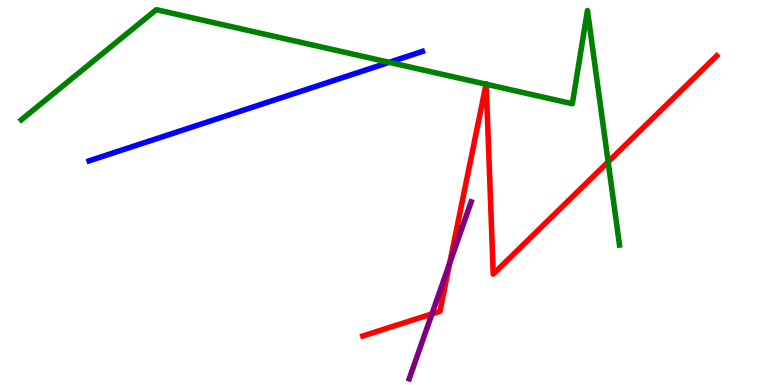[{'lines': ['blue', 'red'], 'intersections': []}, {'lines': ['green', 'red'], 'intersections': [{'x': 6.27, 'y': 7.81}, {'x': 6.27, 'y': 7.81}, {'x': 7.85, 'y': 5.8}]}, {'lines': ['purple', 'red'], 'intersections': [{'x': 5.57, 'y': 1.85}, {'x': 5.8, 'y': 3.17}]}, {'lines': ['blue', 'green'], 'intersections': [{'x': 5.02, 'y': 8.38}]}, {'lines': ['blue', 'purple'], 'intersections': []}, {'lines': ['green', 'purple'], 'intersections': []}]